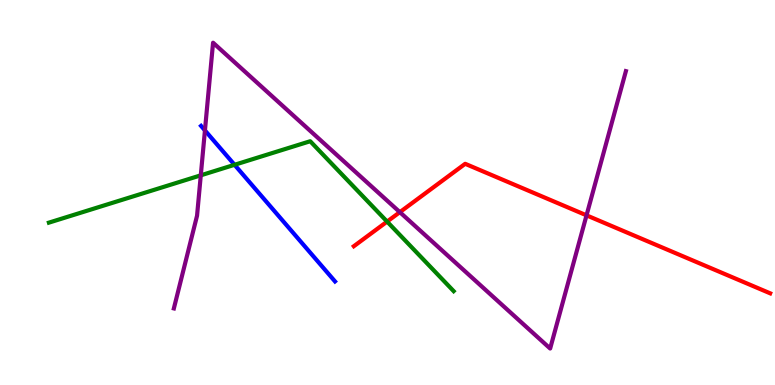[{'lines': ['blue', 'red'], 'intersections': []}, {'lines': ['green', 'red'], 'intersections': [{'x': 4.99, 'y': 4.24}]}, {'lines': ['purple', 'red'], 'intersections': [{'x': 5.16, 'y': 4.49}, {'x': 7.57, 'y': 4.41}]}, {'lines': ['blue', 'green'], 'intersections': [{'x': 3.03, 'y': 5.72}]}, {'lines': ['blue', 'purple'], 'intersections': [{'x': 2.64, 'y': 6.61}]}, {'lines': ['green', 'purple'], 'intersections': [{'x': 2.59, 'y': 5.45}]}]